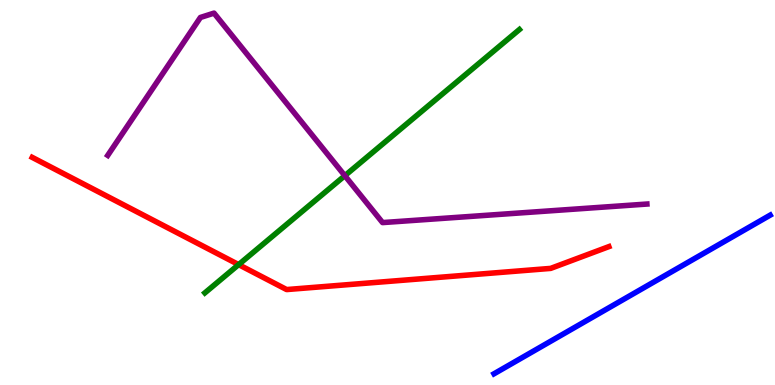[{'lines': ['blue', 'red'], 'intersections': []}, {'lines': ['green', 'red'], 'intersections': [{'x': 3.08, 'y': 3.13}]}, {'lines': ['purple', 'red'], 'intersections': []}, {'lines': ['blue', 'green'], 'intersections': []}, {'lines': ['blue', 'purple'], 'intersections': []}, {'lines': ['green', 'purple'], 'intersections': [{'x': 4.45, 'y': 5.44}]}]